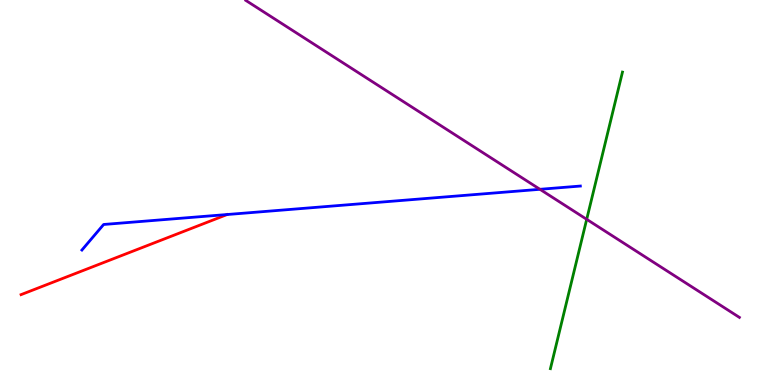[{'lines': ['blue', 'red'], 'intersections': []}, {'lines': ['green', 'red'], 'intersections': []}, {'lines': ['purple', 'red'], 'intersections': []}, {'lines': ['blue', 'green'], 'intersections': []}, {'lines': ['blue', 'purple'], 'intersections': [{'x': 6.97, 'y': 5.08}]}, {'lines': ['green', 'purple'], 'intersections': [{'x': 7.57, 'y': 4.3}]}]